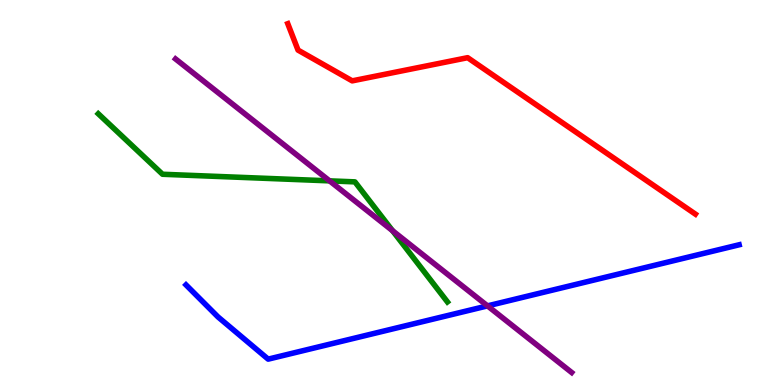[{'lines': ['blue', 'red'], 'intersections': []}, {'lines': ['green', 'red'], 'intersections': []}, {'lines': ['purple', 'red'], 'intersections': []}, {'lines': ['blue', 'green'], 'intersections': []}, {'lines': ['blue', 'purple'], 'intersections': [{'x': 6.29, 'y': 2.06}]}, {'lines': ['green', 'purple'], 'intersections': [{'x': 4.25, 'y': 5.3}, {'x': 5.07, 'y': 4.01}]}]